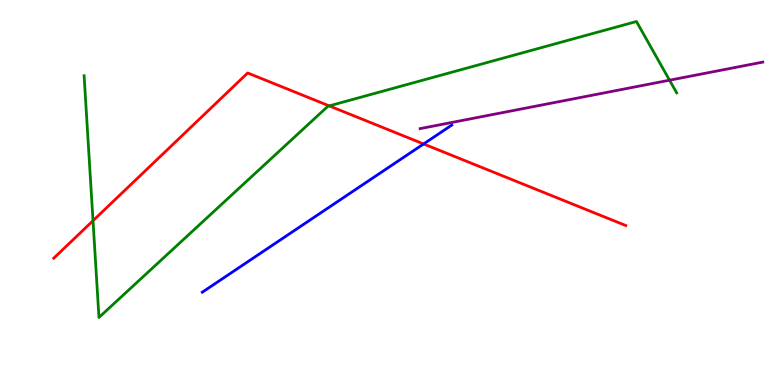[{'lines': ['blue', 'red'], 'intersections': [{'x': 5.47, 'y': 6.26}]}, {'lines': ['green', 'red'], 'intersections': [{'x': 1.2, 'y': 4.27}, {'x': 4.25, 'y': 7.25}]}, {'lines': ['purple', 'red'], 'intersections': []}, {'lines': ['blue', 'green'], 'intersections': []}, {'lines': ['blue', 'purple'], 'intersections': []}, {'lines': ['green', 'purple'], 'intersections': [{'x': 8.64, 'y': 7.92}]}]